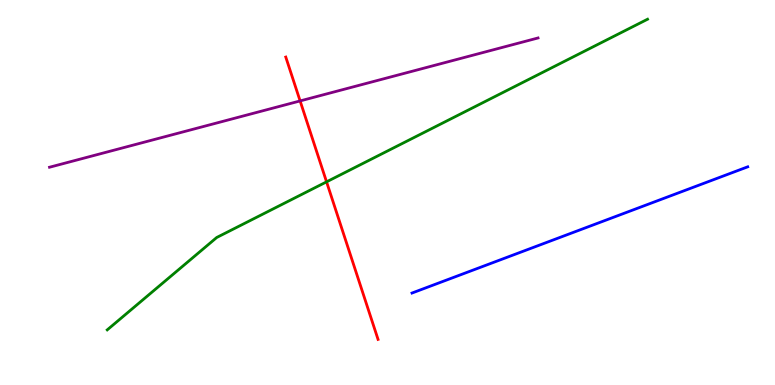[{'lines': ['blue', 'red'], 'intersections': []}, {'lines': ['green', 'red'], 'intersections': [{'x': 4.21, 'y': 5.28}]}, {'lines': ['purple', 'red'], 'intersections': [{'x': 3.87, 'y': 7.38}]}, {'lines': ['blue', 'green'], 'intersections': []}, {'lines': ['blue', 'purple'], 'intersections': []}, {'lines': ['green', 'purple'], 'intersections': []}]